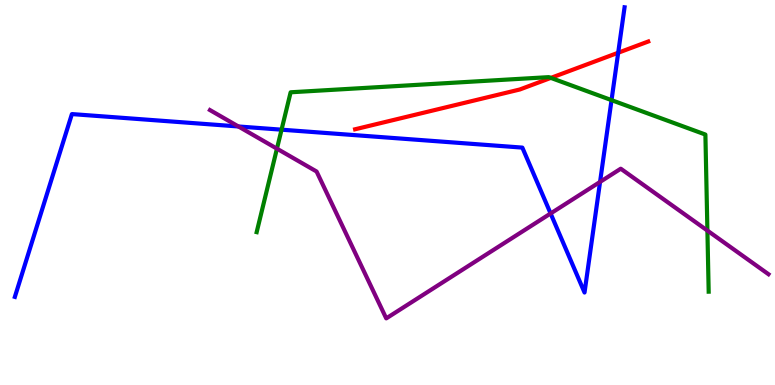[{'lines': ['blue', 'red'], 'intersections': [{'x': 7.98, 'y': 8.63}]}, {'lines': ['green', 'red'], 'intersections': [{'x': 7.11, 'y': 7.98}]}, {'lines': ['purple', 'red'], 'intersections': []}, {'lines': ['blue', 'green'], 'intersections': [{'x': 3.63, 'y': 6.63}, {'x': 7.89, 'y': 7.4}]}, {'lines': ['blue', 'purple'], 'intersections': [{'x': 3.08, 'y': 6.72}, {'x': 7.1, 'y': 4.46}, {'x': 7.74, 'y': 5.27}]}, {'lines': ['green', 'purple'], 'intersections': [{'x': 3.57, 'y': 6.14}, {'x': 9.13, 'y': 4.01}]}]